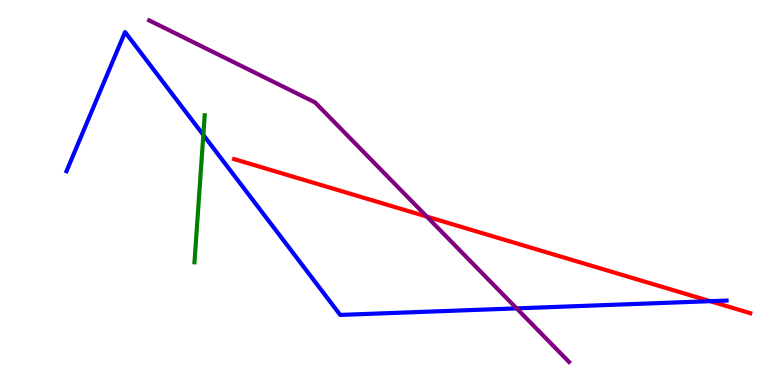[{'lines': ['blue', 'red'], 'intersections': [{'x': 9.16, 'y': 2.18}]}, {'lines': ['green', 'red'], 'intersections': []}, {'lines': ['purple', 'red'], 'intersections': [{'x': 5.51, 'y': 4.37}]}, {'lines': ['blue', 'green'], 'intersections': [{'x': 2.62, 'y': 6.49}]}, {'lines': ['blue', 'purple'], 'intersections': [{'x': 6.67, 'y': 1.99}]}, {'lines': ['green', 'purple'], 'intersections': []}]